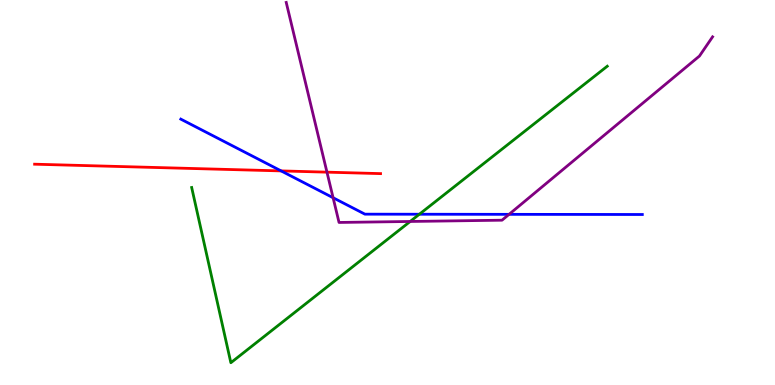[{'lines': ['blue', 'red'], 'intersections': [{'x': 3.63, 'y': 5.56}]}, {'lines': ['green', 'red'], 'intersections': []}, {'lines': ['purple', 'red'], 'intersections': [{'x': 4.22, 'y': 5.53}]}, {'lines': ['blue', 'green'], 'intersections': [{'x': 5.41, 'y': 4.44}]}, {'lines': ['blue', 'purple'], 'intersections': [{'x': 4.3, 'y': 4.86}, {'x': 6.57, 'y': 4.43}]}, {'lines': ['green', 'purple'], 'intersections': [{'x': 5.29, 'y': 4.25}]}]